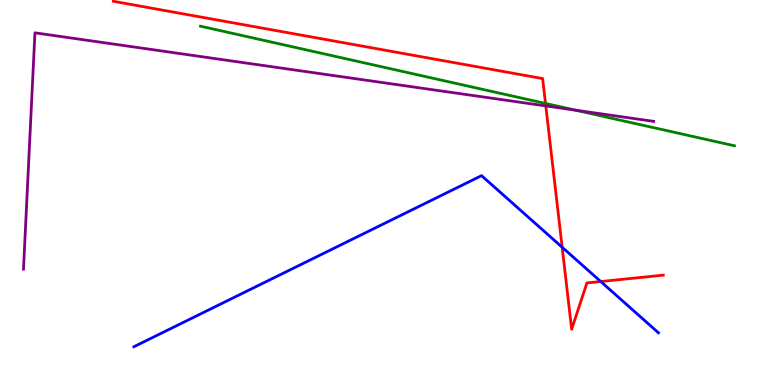[{'lines': ['blue', 'red'], 'intersections': [{'x': 7.25, 'y': 3.58}, {'x': 7.75, 'y': 2.69}]}, {'lines': ['green', 'red'], 'intersections': [{'x': 7.04, 'y': 7.31}]}, {'lines': ['purple', 'red'], 'intersections': [{'x': 7.04, 'y': 7.25}]}, {'lines': ['blue', 'green'], 'intersections': []}, {'lines': ['blue', 'purple'], 'intersections': []}, {'lines': ['green', 'purple'], 'intersections': [{'x': 7.43, 'y': 7.14}]}]